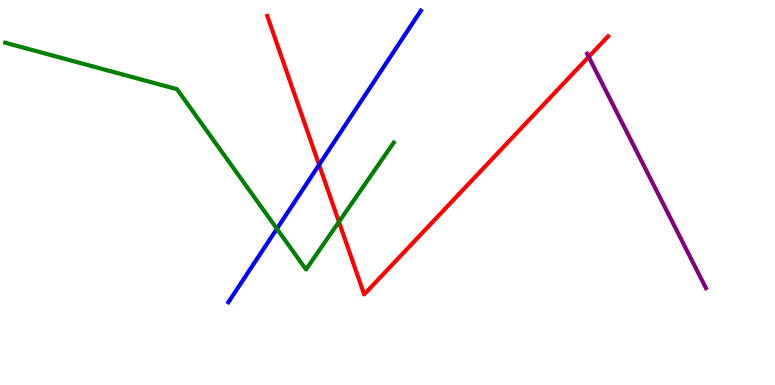[{'lines': ['blue', 'red'], 'intersections': [{'x': 4.12, 'y': 5.72}]}, {'lines': ['green', 'red'], 'intersections': [{'x': 4.37, 'y': 4.24}]}, {'lines': ['purple', 'red'], 'intersections': [{'x': 7.6, 'y': 8.52}]}, {'lines': ['blue', 'green'], 'intersections': [{'x': 3.57, 'y': 4.06}]}, {'lines': ['blue', 'purple'], 'intersections': []}, {'lines': ['green', 'purple'], 'intersections': []}]